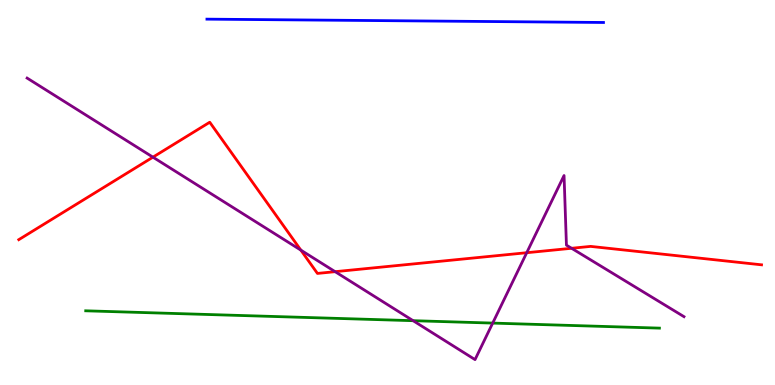[{'lines': ['blue', 'red'], 'intersections': []}, {'lines': ['green', 'red'], 'intersections': []}, {'lines': ['purple', 'red'], 'intersections': [{'x': 1.97, 'y': 5.92}, {'x': 3.88, 'y': 3.5}, {'x': 4.32, 'y': 2.94}, {'x': 6.8, 'y': 3.44}, {'x': 7.38, 'y': 3.55}]}, {'lines': ['blue', 'green'], 'intersections': []}, {'lines': ['blue', 'purple'], 'intersections': []}, {'lines': ['green', 'purple'], 'intersections': [{'x': 5.33, 'y': 1.67}, {'x': 6.36, 'y': 1.61}]}]